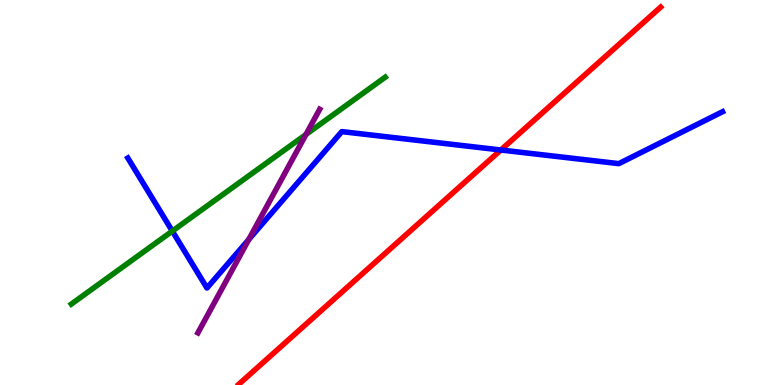[{'lines': ['blue', 'red'], 'intersections': [{'x': 6.46, 'y': 6.1}]}, {'lines': ['green', 'red'], 'intersections': []}, {'lines': ['purple', 'red'], 'intersections': []}, {'lines': ['blue', 'green'], 'intersections': [{'x': 2.22, 'y': 4.0}]}, {'lines': ['blue', 'purple'], 'intersections': [{'x': 3.21, 'y': 3.78}]}, {'lines': ['green', 'purple'], 'intersections': [{'x': 3.95, 'y': 6.51}]}]